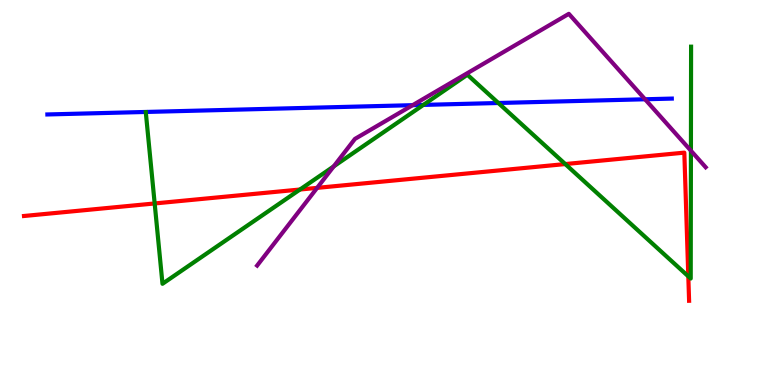[{'lines': ['blue', 'red'], 'intersections': []}, {'lines': ['green', 'red'], 'intersections': [{'x': 2.0, 'y': 4.72}, {'x': 3.87, 'y': 5.08}, {'x': 7.29, 'y': 5.74}, {'x': 8.88, 'y': 2.82}]}, {'lines': ['purple', 'red'], 'intersections': [{'x': 4.09, 'y': 5.12}]}, {'lines': ['blue', 'green'], 'intersections': [{'x': 5.46, 'y': 7.28}, {'x': 6.43, 'y': 7.32}]}, {'lines': ['blue', 'purple'], 'intersections': [{'x': 5.32, 'y': 7.27}, {'x': 8.32, 'y': 7.42}]}, {'lines': ['green', 'purple'], 'intersections': [{'x': 4.31, 'y': 5.68}, {'x': 8.92, 'y': 6.09}]}]